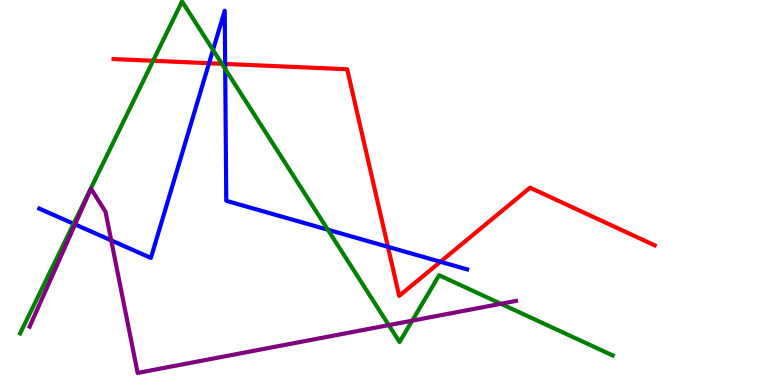[{'lines': ['blue', 'red'], 'intersections': [{'x': 2.7, 'y': 8.36}, {'x': 2.91, 'y': 8.34}, {'x': 5.01, 'y': 3.59}, {'x': 5.68, 'y': 3.2}]}, {'lines': ['green', 'red'], 'intersections': [{'x': 1.98, 'y': 8.42}, {'x': 2.86, 'y': 8.34}]}, {'lines': ['purple', 'red'], 'intersections': []}, {'lines': ['blue', 'green'], 'intersections': [{'x': 0.95, 'y': 4.19}, {'x': 2.75, 'y': 8.7}, {'x': 2.91, 'y': 8.21}, {'x': 4.23, 'y': 4.03}]}, {'lines': ['blue', 'purple'], 'intersections': [{'x': 0.969, 'y': 4.17}, {'x': 1.43, 'y': 3.76}]}, {'lines': ['green', 'purple'], 'intersections': [{'x': 5.02, 'y': 1.56}, {'x': 5.32, 'y': 1.67}, {'x': 6.46, 'y': 2.11}]}]